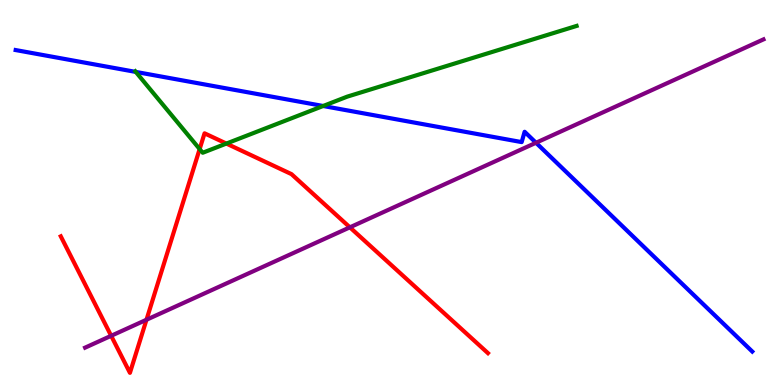[{'lines': ['blue', 'red'], 'intersections': []}, {'lines': ['green', 'red'], 'intersections': [{'x': 2.58, 'y': 6.13}, {'x': 2.92, 'y': 6.27}]}, {'lines': ['purple', 'red'], 'intersections': [{'x': 1.43, 'y': 1.28}, {'x': 1.89, 'y': 1.69}, {'x': 4.51, 'y': 4.1}]}, {'lines': ['blue', 'green'], 'intersections': [{'x': 1.75, 'y': 8.13}, {'x': 4.17, 'y': 7.25}]}, {'lines': ['blue', 'purple'], 'intersections': [{'x': 6.92, 'y': 6.29}]}, {'lines': ['green', 'purple'], 'intersections': []}]